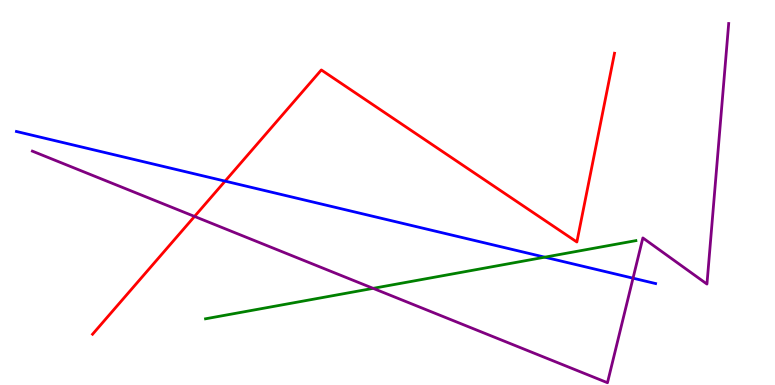[{'lines': ['blue', 'red'], 'intersections': [{'x': 2.9, 'y': 5.3}]}, {'lines': ['green', 'red'], 'intersections': []}, {'lines': ['purple', 'red'], 'intersections': [{'x': 2.51, 'y': 4.38}]}, {'lines': ['blue', 'green'], 'intersections': [{'x': 7.03, 'y': 3.32}]}, {'lines': ['blue', 'purple'], 'intersections': [{'x': 8.17, 'y': 2.77}]}, {'lines': ['green', 'purple'], 'intersections': [{'x': 4.81, 'y': 2.51}]}]